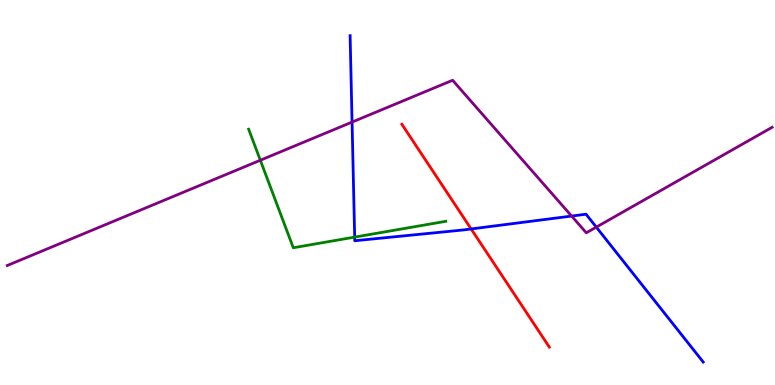[{'lines': ['blue', 'red'], 'intersections': [{'x': 6.08, 'y': 4.05}]}, {'lines': ['green', 'red'], 'intersections': []}, {'lines': ['purple', 'red'], 'intersections': []}, {'lines': ['blue', 'green'], 'intersections': [{'x': 4.58, 'y': 3.84}]}, {'lines': ['blue', 'purple'], 'intersections': [{'x': 4.54, 'y': 6.83}, {'x': 7.38, 'y': 4.39}, {'x': 7.69, 'y': 4.1}]}, {'lines': ['green', 'purple'], 'intersections': [{'x': 3.36, 'y': 5.84}]}]